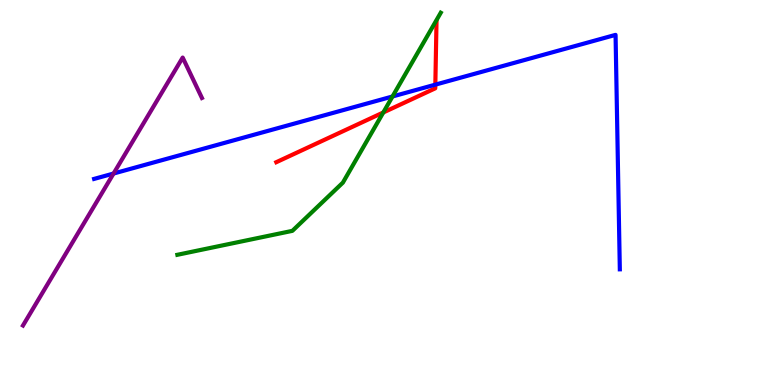[{'lines': ['blue', 'red'], 'intersections': [{'x': 5.62, 'y': 7.8}]}, {'lines': ['green', 'red'], 'intersections': [{'x': 4.95, 'y': 7.08}]}, {'lines': ['purple', 'red'], 'intersections': []}, {'lines': ['blue', 'green'], 'intersections': [{'x': 5.06, 'y': 7.49}]}, {'lines': ['blue', 'purple'], 'intersections': [{'x': 1.47, 'y': 5.49}]}, {'lines': ['green', 'purple'], 'intersections': []}]